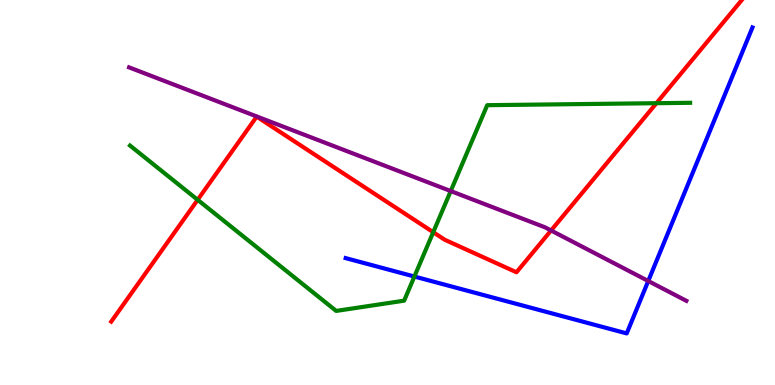[{'lines': ['blue', 'red'], 'intersections': []}, {'lines': ['green', 'red'], 'intersections': [{'x': 2.55, 'y': 4.81}, {'x': 5.59, 'y': 3.97}, {'x': 8.47, 'y': 7.32}]}, {'lines': ['purple', 'red'], 'intersections': [{'x': 7.11, 'y': 4.01}]}, {'lines': ['blue', 'green'], 'intersections': [{'x': 5.35, 'y': 2.82}]}, {'lines': ['blue', 'purple'], 'intersections': [{'x': 8.36, 'y': 2.7}]}, {'lines': ['green', 'purple'], 'intersections': [{'x': 5.82, 'y': 5.04}]}]